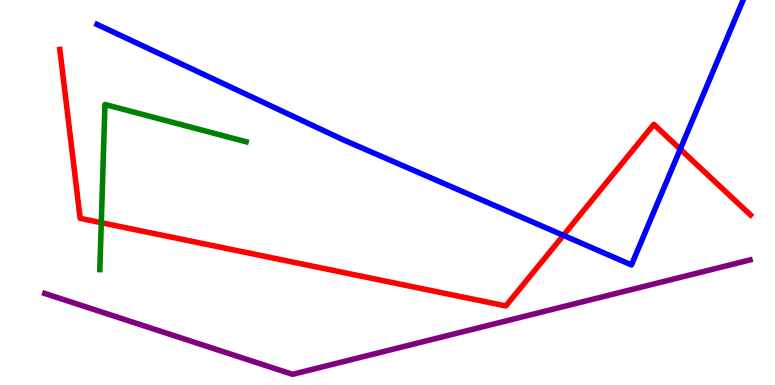[{'lines': ['blue', 'red'], 'intersections': [{'x': 7.27, 'y': 3.89}, {'x': 8.78, 'y': 6.13}]}, {'lines': ['green', 'red'], 'intersections': [{'x': 1.31, 'y': 4.22}]}, {'lines': ['purple', 'red'], 'intersections': []}, {'lines': ['blue', 'green'], 'intersections': []}, {'lines': ['blue', 'purple'], 'intersections': []}, {'lines': ['green', 'purple'], 'intersections': []}]